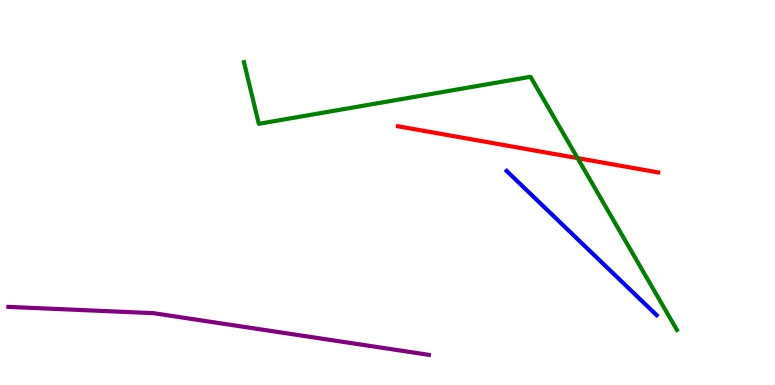[{'lines': ['blue', 'red'], 'intersections': []}, {'lines': ['green', 'red'], 'intersections': [{'x': 7.45, 'y': 5.89}]}, {'lines': ['purple', 'red'], 'intersections': []}, {'lines': ['blue', 'green'], 'intersections': []}, {'lines': ['blue', 'purple'], 'intersections': []}, {'lines': ['green', 'purple'], 'intersections': []}]